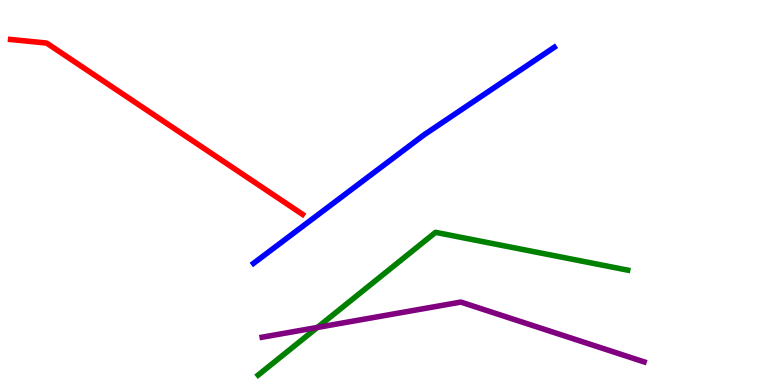[{'lines': ['blue', 'red'], 'intersections': []}, {'lines': ['green', 'red'], 'intersections': []}, {'lines': ['purple', 'red'], 'intersections': []}, {'lines': ['blue', 'green'], 'intersections': []}, {'lines': ['blue', 'purple'], 'intersections': []}, {'lines': ['green', 'purple'], 'intersections': [{'x': 4.1, 'y': 1.49}]}]